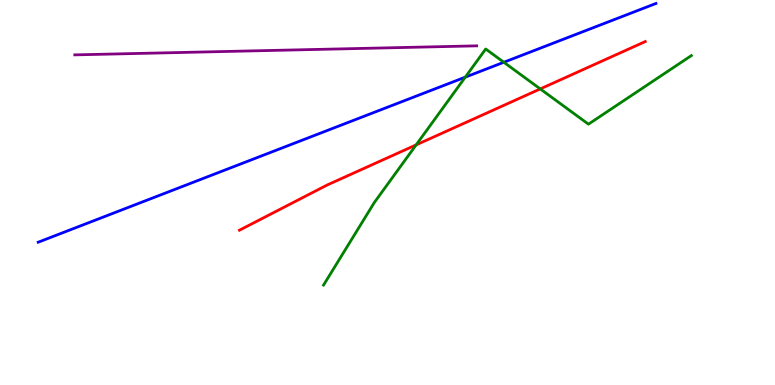[{'lines': ['blue', 'red'], 'intersections': []}, {'lines': ['green', 'red'], 'intersections': [{'x': 5.37, 'y': 6.24}, {'x': 6.97, 'y': 7.69}]}, {'lines': ['purple', 'red'], 'intersections': []}, {'lines': ['blue', 'green'], 'intersections': [{'x': 6.0, 'y': 8.0}, {'x': 6.5, 'y': 8.38}]}, {'lines': ['blue', 'purple'], 'intersections': []}, {'lines': ['green', 'purple'], 'intersections': []}]